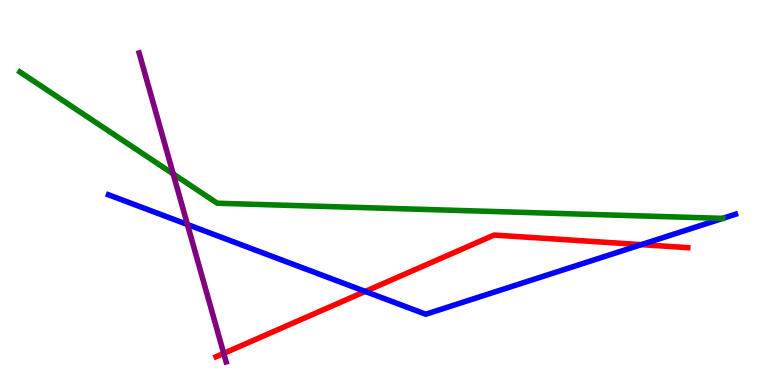[{'lines': ['blue', 'red'], 'intersections': [{'x': 4.71, 'y': 2.43}, {'x': 8.28, 'y': 3.65}]}, {'lines': ['green', 'red'], 'intersections': []}, {'lines': ['purple', 'red'], 'intersections': [{'x': 2.89, 'y': 0.822}]}, {'lines': ['blue', 'green'], 'intersections': [{'x': 9.33, 'y': 4.33}]}, {'lines': ['blue', 'purple'], 'intersections': [{'x': 2.42, 'y': 4.17}]}, {'lines': ['green', 'purple'], 'intersections': [{'x': 2.23, 'y': 5.48}]}]